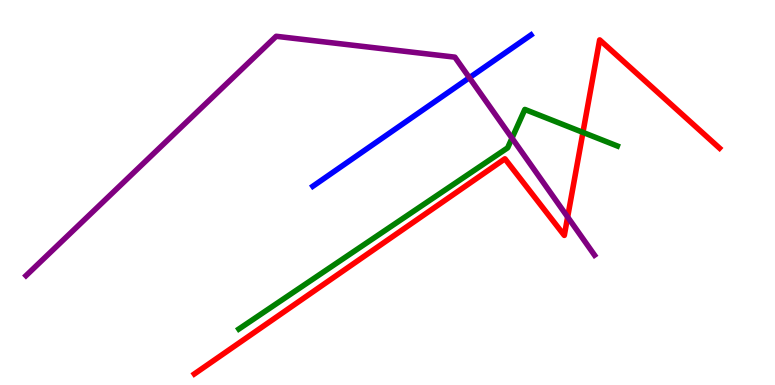[{'lines': ['blue', 'red'], 'intersections': []}, {'lines': ['green', 'red'], 'intersections': [{'x': 7.52, 'y': 6.56}]}, {'lines': ['purple', 'red'], 'intersections': [{'x': 7.32, 'y': 4.36}]}, {'lines': ['blue', 'green'], 'intersections': []}, {'lines': ['blue', 'purple'], 'intersections': [{'x': 6.06, 'y': 7.98}]}, {'lines': ['green', 'purple'], 'intersections': [{'x': 6.61, 'y': 6.41}]}]